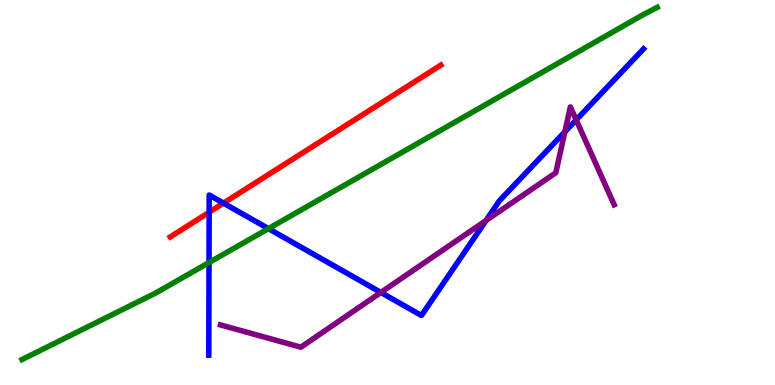[{'lines': ['blue', 'red'], 'intersections': [{'x': 2.7, 'y': 4.49}, {'x': 2.88, 'y': 4.72}]}, {'lines': ['green', 'red'], 'intersections': []}, {'lines': ['purple', 'red'], 'intersections': []}, {'lines': ['blue', 'green'], 'intersections': [{'x': 2.7, 'y': 3.18}, {'x': 3.46, 'y': 4.06}]}, {'lines': ['blue', 'purple'], 'intersections': [{'x': 4.91, 'y': 2.4}, {'x': 6.27, 'y': 4.27}, {'x': 7.29, 'y': 6.58}, {'x': 7.43, 'y': 6.89}]}, {'lines': ['green', 'purple'], 'intersections': []}]